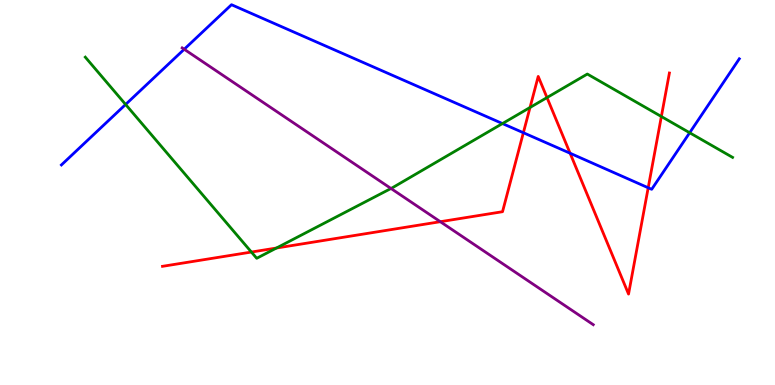[{'lines': ['blue', 'red'], 'intersections': [{'x': 6.75, 'y': 6.55}, {'x': 7.36, 'y': 6.02}, {'x': 8.36, 'y': 5.12}]}, {'lines': ['green', 'red'], 'intersections': [{'x': 3.24, 'y': 3.45}, {'x': 3.57, 'y': 3.56}, {'x': 6.84, 'y': 7.21}, {'x': 7.06, 'y': 7.47}, {'x': 8.53, 'y': 6.97}]}, {'lines': ['purple', 'red'], 'intersections': [{'x': 5.68, 'y': 4.24}]}, {'lines': ['blue', 'green'], 'intersections': [{'x': 1.62, 'y': 7.29}, {'x': 6.48, 'y': 6.79}, {'x': 8.9, 'y': 6.55}]}, {'lines': ['blue', 'purple'], 'intersections': [{'x': 2.38, 'y': 8.72}]}, {'lines': ['green', 'purple'], 'intersections': [{'x': 5.05, 'y': 5.1}]}]